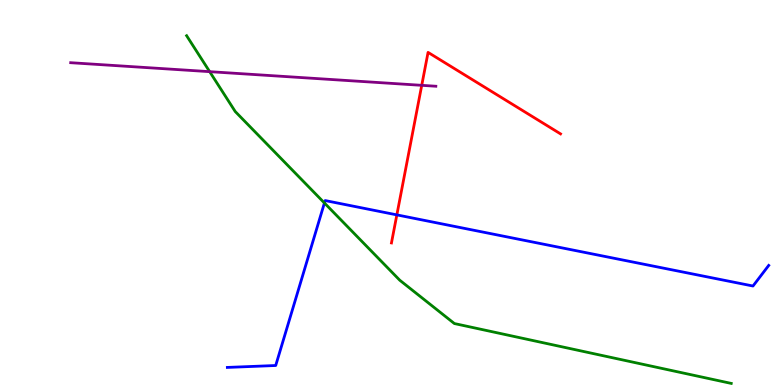[{'lines': ['blue', 'red'], 'intersections': [{'x': 5.12, 'y': 4.42}]}, {'lines': ['green', 'red'], 'intersections': []}, {'lines': ['purple', 'red'], 'intersections': [{'x': 5.44, 'y': 7.78}]}, {'lines': ['blue', 'green'], 'intersections': [{'x': 4.19, 'y': 4.73}]}, {'lines': ['blue', 'purple'], 'intersections': []}, {'lines': ['green', 'purple'], 'intersections': [{'x': 2.71, 'y': 8.14}]}]